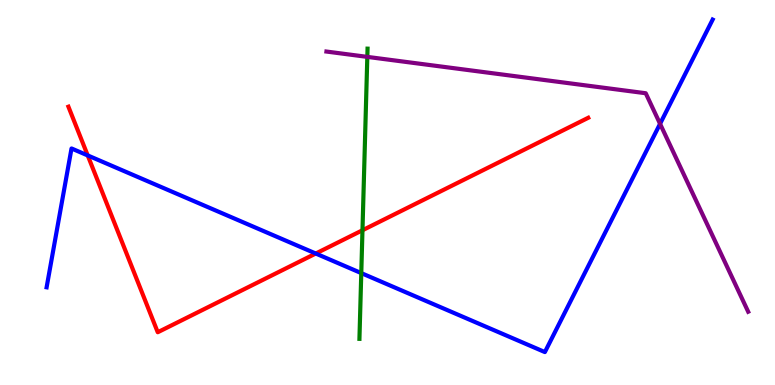[{'lines': ['blue', 'red'], 'intersections': [{'x': 1.13, 'y': 5.96}, {'x': 4.07, 'y': 3.41}]}, {'lines': ['green', 'red'], 'intersections': [{'x': 4.68, 'y': 4.02}]}, {'lines': ['purple', 'red'], 'intersections': []}, {'lines': ['blue', 'green'], 'intersections': [{'x': 4.66, 'y': 2.91}]}, {'lines': ['blue', 'purple'], 'intersections': [{'x': 8.52, 'y': 6.78}]}, {'lines': ['green', 'purple'], 'intersections': [{'x': 4.74, 'y': 8.52}]}]